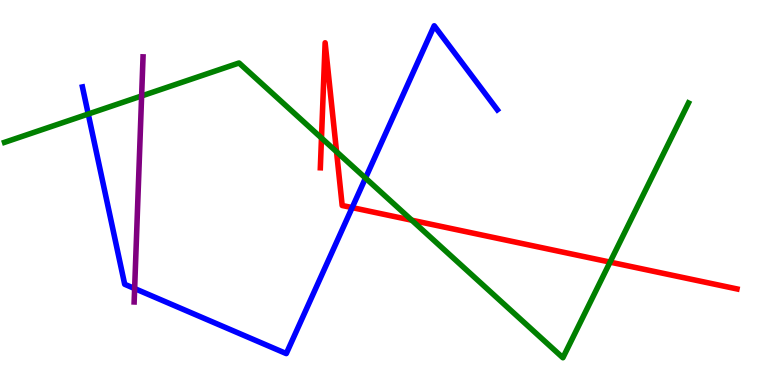[{'lines': ['blue', 'red'], 'intersections': [{'x': 4.54, 'y': 4.61}]}, {'lines': ['green', 'red'], 'intersections': [{'x': 4.15, 'y': 6.42}, {'x': 4.34, 'y': 6.06}, {'x': 5.31, 'y': 4.28}, {'x': 7.87, 'y': 3.19}]}, {'lines': ['purple', 'red'], 'intersections': []}, {'lines': ['blue', 'green'], 'intersections': [{'x': 1.14, 'y': 7.04}, {'x': 4.72, 'y': 5.37}]}, {'lines': ['blue', 'purple'], 'intersections': [{'x': 1.74, 'y': 2.51}]}, {'lines': ['green', 'purple'], 'intersections': [{'x': 1.83, 'y': 7.51}]}]